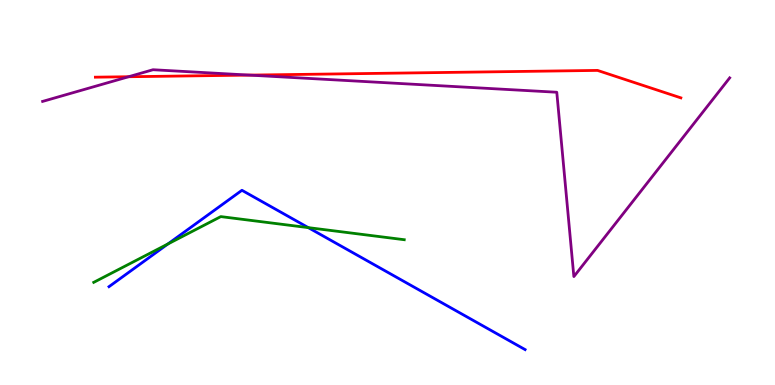[{'lines': ['blue', 'red'], 'intersections': []}, {'lines': ['green', 'red'], 'intersections': []}, {'lines': ['purple', 'red'], 'intersections': [{'x': 1.66, 'y': 8.01}, {'x': 3.22, 'y': 8.05}]}, {'lines': ['blue', 'green'], 'intersections': [{'x': 2.17, 'y': 3.66}, {'x': 3.98, 'y': 4.09}]}, {'lines': ['blue', 'purple'], 'intersections': []}, {'lines': ['green', 'purple'], 'intersections': []}]